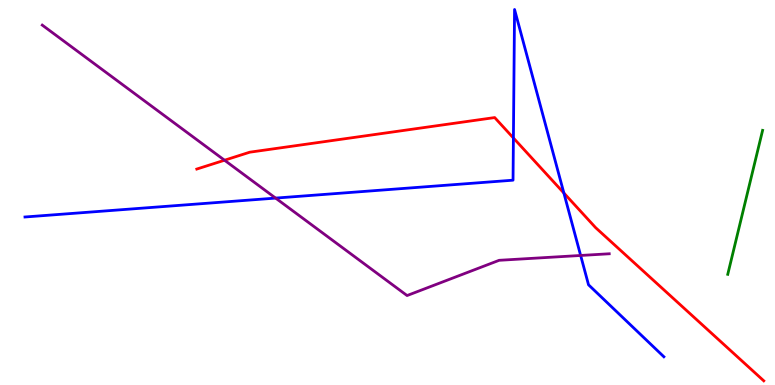[{'lines': ['blue', 'red'], 'intersections': [{'x': 6.62, 'y': 6.42}, {'x': 7.28, 'y': 4.99}]}, {'lines': ['green', 'red'], 'intersections': []}, {'lines': ['purple', 'red'], 'intersections': [{'x': 2.9, 'y': 5.84}]}, {'lines': ['blue', 'green'], 'intersections': []}, {'lines': ['blue', 'purple'], 'intersections': [{'x': 3.56, 'y': 4.85}, {'x': 7.49, 'y': 3.36}]}, {'lines': ['green', 'purple'], 'intersections': []}]